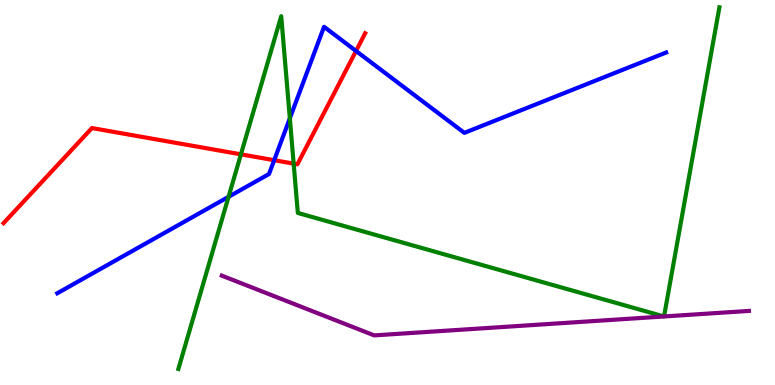[{'lines': ['blue', 'red'], 'intersections': [{'x': 3.54, 'y': 5.84}, {'x': 4.59, 'y': 8.68}]}, {'lines': ['green', 'red'], 'intersections': [{'x': 3.11, 'y': 5.99}, {'x': 3.79, 'y': 5.75}]}, {'lines': ['purple', 'red'], 'intersections': []}, {'lines': ['blue', 'green'], 'intersections': [{'x': 2.95, 'y': 4.89}, {'x': 3.74, 'y': 6.93}]}, {'lines': ['blue', 'purple'], 'intersections': []}, {'lines': ['green', 'purple'], 'intersections': []}]